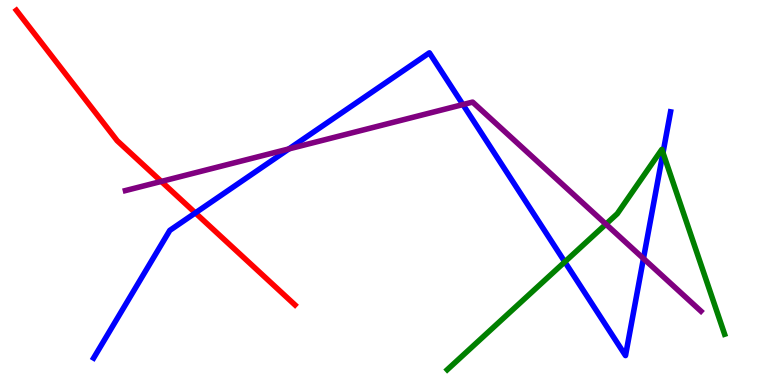[{'lines': ['blue', 'red'], 'intersections': [{'x': 2.52, 'y': 4.47}]}, {'lines': ['green', 'red'], 'intersections': []}, {'lines': ['purple', 'red'], 'intersections': [{'x': 2.08, 'y': 5.29}]}, {'lines': ['blue', 'green'], 'intersections': [{'x': 7.29, 'y': 3.2}, {'x': 8.55, 'y': 6.03}]}, {'lines': ['blue', 'purple'], 'intersections': [{'x': 3.73, 'y': 6.13}, {'x': 5.97, 'y': 7.28}, {'x': 8.3, 'y': 3.29}]}, {'lines': ['green', 'purple'], 'intersections': [{'x': 7.82, 'y': 4.18}]}]